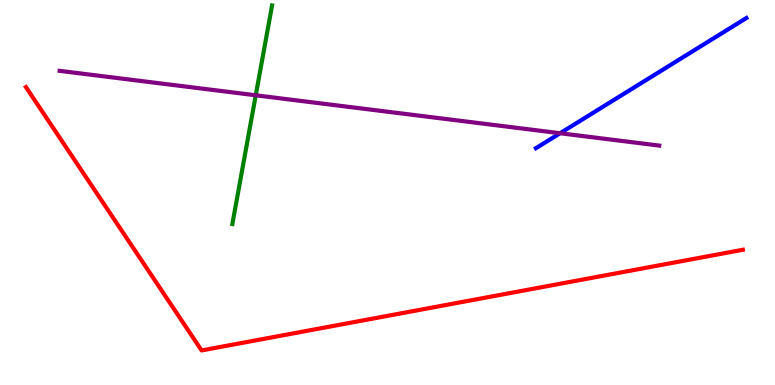[{'lines': ['blue', 'red'], 'intersections': []}, {'lines': ['green', 'red'], 'intersections': []}, {'lines': ['purple', 'red'], 'intersections': []}, {'lines': ['blue', 'green'], 'intersections': []}, {'lines': ['blue', 'purple'], 'intersections': [{'x': 7.23, 'y': 6.54}]}, {'lines': ['green', 'purple'], 'intersections': [{'x': 3.3, 'y': 7.52}]}]